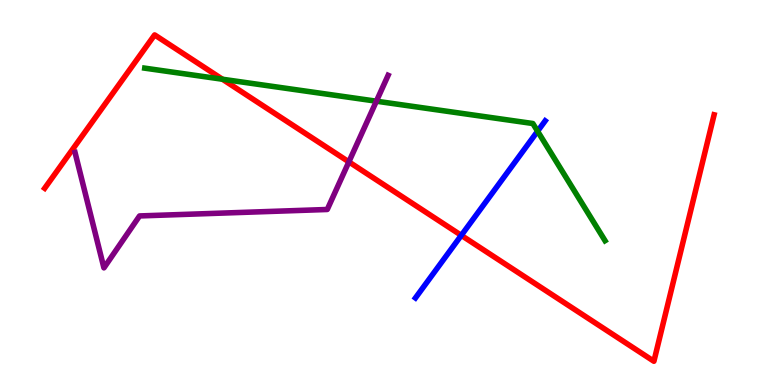[{'lines': ['blue', 'red'], 'intersections': [{'x': 5.95, 'y': 3.89}]}, {'lines': ['green', 'red'], 'intersections': [{'x': 2.87, 'y': 7.94}]}, {'lines': ['purple', 'red'], 'intersections': [{'x': 4.5, 'y': 5.8}]}, {'lines': ['blue', 'green'], 'intersections': [{'x': 6.94, 'y': 6.59}]}, {'lines': ['blue', 'purple'], 'intersections': []}, {'lines': ['green', 'purple'], 'intersections': [{'x': 4.86, 'y': 7.37}]}]